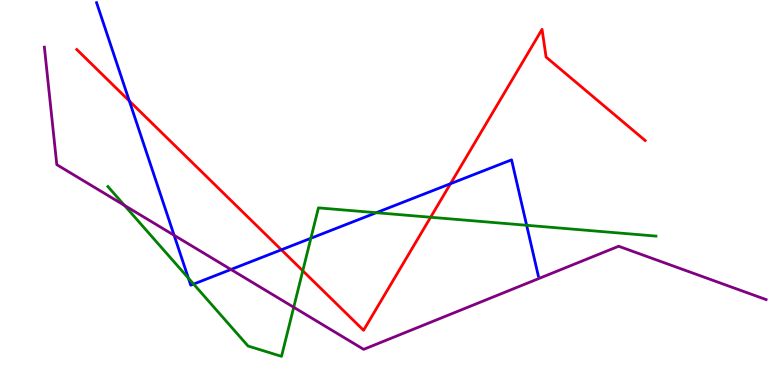[{'lines': ['blue', 'red'], 'intersections': [{'x': 1.67, 'y': 7.38}, {'x': 3.63, 'y': 3.51}, {'x': 5.81, 'y': 5.23}]}, {'lines': ['green', 'red'], 'intersections': [{'x': 3.91, 'y': 2.97}, {'x': 5.56, 'y': 4.36}]}, {'lines': ['purple', 'red'], 'intersections': []}, {'lines': ['blue', 'green'], 'intersections': [{'x': 2.43, 'y': 2.78}, {'x': 2.5, 'y': 2.62}, {'x': 4.01, 'y': 3.81}, {'x': 4.86, 'y': 4.48}, {'x': 6.8, 'y': 4.15}]}, {'lines': ['blue', 'purple'], 'intersections': [{'x': 2.25, 'y': 3.89}, {'x': 2.98, 'y': 3.0}]}, {'lines': ['green', 'purple'], 'intersections': [{'x': 1.61, 'y': 4.67}, {'x': 3.79, 'y': 2.02}]}]